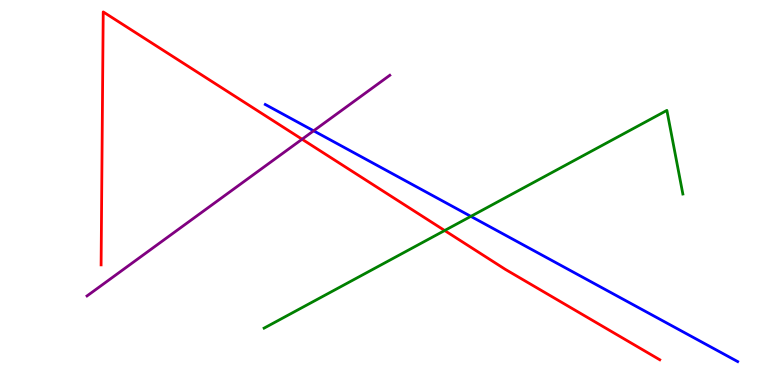[{'lines': ['blue', 'red'], 'intersections': []}, {'lines': ['green', 'red'], 'intersections': [{'x': 5.74, 'y': 4.01}]}, {'lines': ['purple', 'red'], 'intersections': [{'x': 3.9, 'y': 6.38}]}, {'lines': ['blue', 'green'], 'intersections': [{'x': 6.08, 'y': 4.38}]}, {'lines': ['blue', 'purple'], 'intersections': [{'x': 4.05, 'y': 6.6}]}, {'lines': ['green', 'purple'], 'intersections': []}]